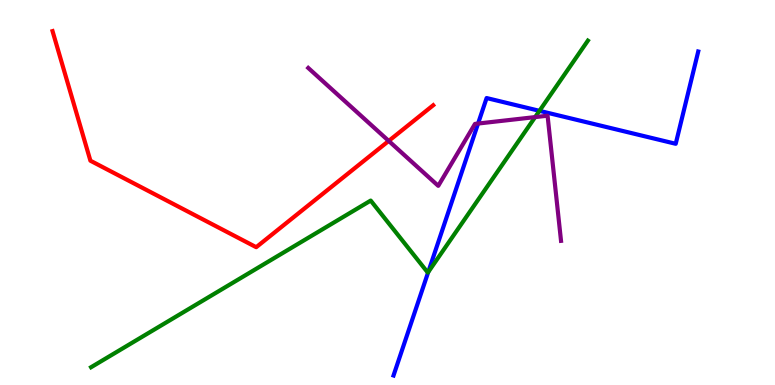[{'lines': ['blue', 'red'], 'intersections': []}, {'lines': ['green', 'red'], 'intersections': []}, {'lines': ['purple', 'red'], 'intersections': [{'x': 5.02, 'y': 6.34}]}, {'lines': ['blue', 'green'], 'intersections': [{'x': 5.53, 'y': 2.93}, {'x': 6.96, 'y': 7.12}]}, {'lines': ['blue', 'purple'], 'intersections': [{'x': 6.17, 'y': 6.79}]}, {'lines': ['green', 'purple'], 'intersections': [{'x': 6.91, 'y': 6.96}]}]